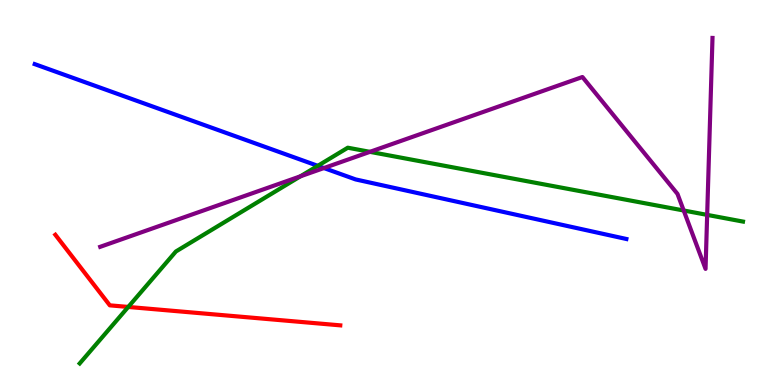[{'lines': ['blue', 'red'], 'intersections': []}, {'lines': ['green', 'red'], 'intersections': [{'x': 1.65, 'y': 2.03}]}, {'lines': ['purple', 'red'], 'intersections': []}, {'lines': ['blue', 'green'], 'intersections': [{'x': 4.1, 'y': 5.69}]}, {'lines': ['blue', 'purple'], 'intersections': [{'x': 4.18, 'y': 5.64}]}, {'lines': ['green', 'purple'], 'intersections': [{'x': 3.88, 'y': 5.42}, {'x': 4.77, 'y': 6.06}, {'x': 8.82, 'y': 4.53}, {'x': 9.12, 'y': 4.42}]}]